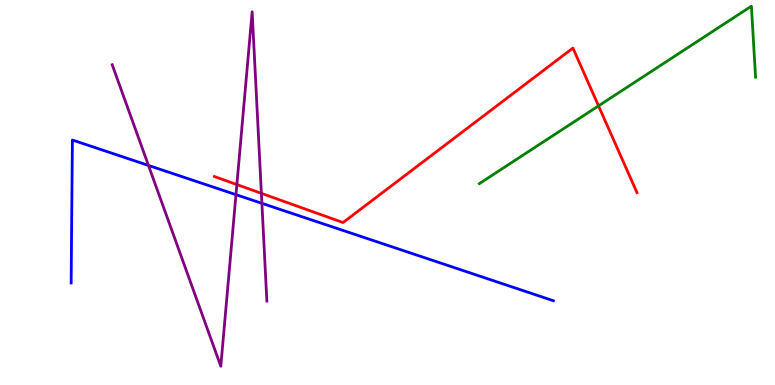[{'lines': ['blue', 'red'], 'intersections': []}, {'lines': ['green', 'red'], 'intersections': [{'x': 7.72, 'y': 7.25}]}, {'lines': ['purple', 'red'], 'intersections': [{'x': 3.06, 'y': 5.21}, {'x': 3.37, 'y': 4.98}]}, {'lines': ['blue', 'green'], 'intersections': []}, {'lines': ['blue', 'purple'], 'intersections': [{'x': 1.92, 'y': 5.7}, {'x': 3.04, 'y': 4.94}, {'x': 3.38, 'y': 4.72}]}, {'lines': ['green', 'purple'], 'intersections': []}]